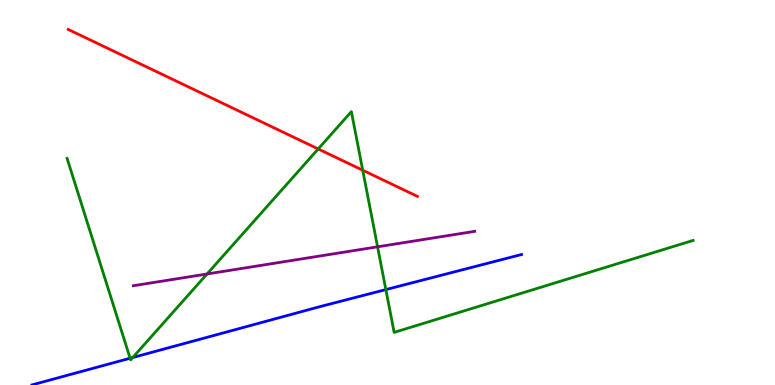[{'lines': ['blue', 'red'], 'intersections': []}, {'lines': ['green', 'red'], 'intersections': [{'x': 4.11, 'y': 6.13}, {'x': 4.68, 'y': 5.58}]}, {'lines': ['purple', 'red'], 'intersections': []}, {'lines': ['blue', 'green'], 'intersections': [{'x': 1.68, 'y': 0.695}, {'x': 1.71, 'y': 0.714}, {'x': 4.98, 'y': 2.48}]}, {'lines': ['blue', 'purple'], 'intersections': []}, {'lines': ['green', 'purple'], 'intersections': [{'x': 2.67, 'y': 2.88}, {'x': 4.87, 'y': 3.59}]}]